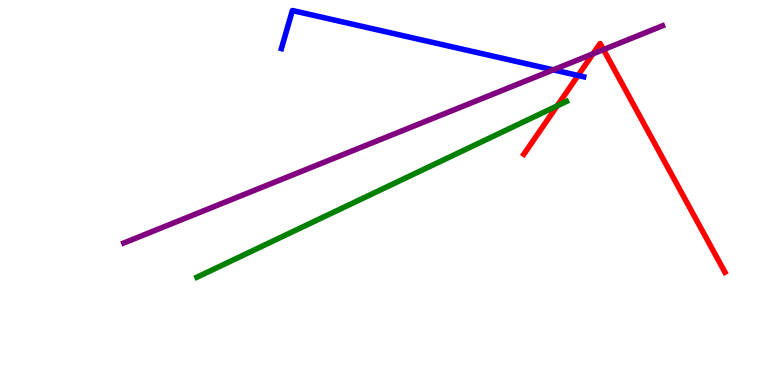[{'lines': ['blue', 'red'], 'intersections': [{'x': 7.46, 'y': 8.04}]}, {'lines': ['green', 'red'], 'intersections': [{'x': 7.19, 'y': 7.25}]}, {'lines': ['purple', 'red'], 'intersections': [{'x': 7.65, 'y': 8.6}, {'x': 7.79, 'y': 8.71}]}, {'lines': ['blue', 'green'], 'intersections': []}, {'lines': ['blue', 'purple'], 'intersections': [{'x': 7.14, 'y': 8.19}]}, {'lines': ['green', 'purple'], 'intersections': []}]